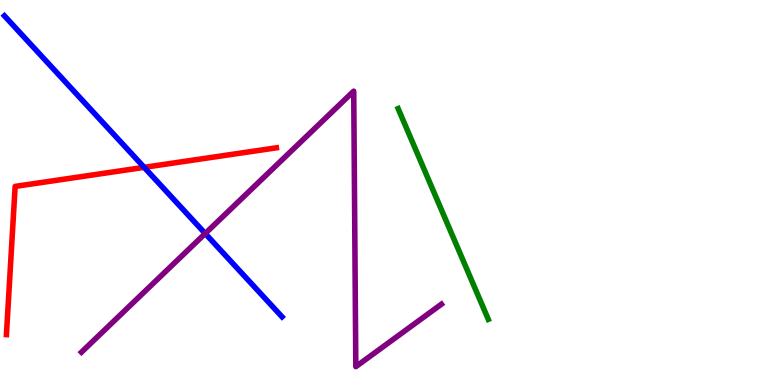[{'lines': ['blue', 'red'], 'intersections': [{'x': 1.86, 'y': 5.65}]}, {'lines': ['green', 'red'], 'intersections': []}, {'lines': ['purple', 'red'], 'intersections': []}, {'lines': ['blue', 'green'], 'intersections': []}, {'lines': ['blue', 'purple'], 'intersections': [{'x': 2.65, 'y': 3.93}]}, {'lines': ['green', 'purple'], 'intersections': []}]